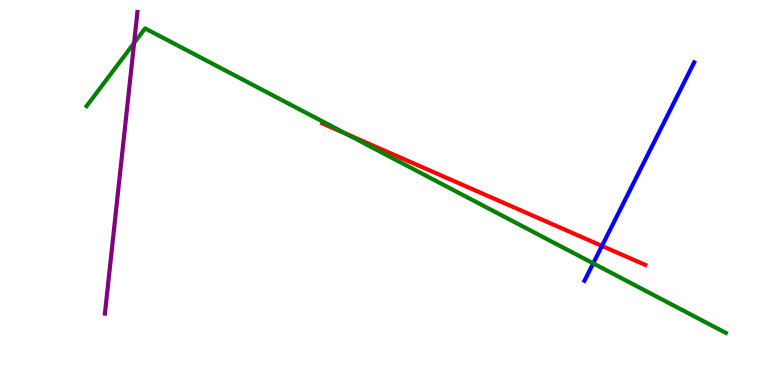[{'lines': ['blue', 'red'], 'intersections': [{'x': 7.77, 'y': 3.61}]}, {'lines': ['green', 'red'], 'intersections': [{'x': 4.47, 'y': 6.52}]}, {'lines': ['purple', 'red'], 'intersections': []}, {'lines': ['blue', 'green'], 'intersections': [{'x': 7.65, 'y': 3.16}]}, {'lines': ['blue', 'purple'], 'intersections': []}, {'lines': ['green', 'purple'], 'intersections': [{'x': 1.73, 'y': 8.88}]}]